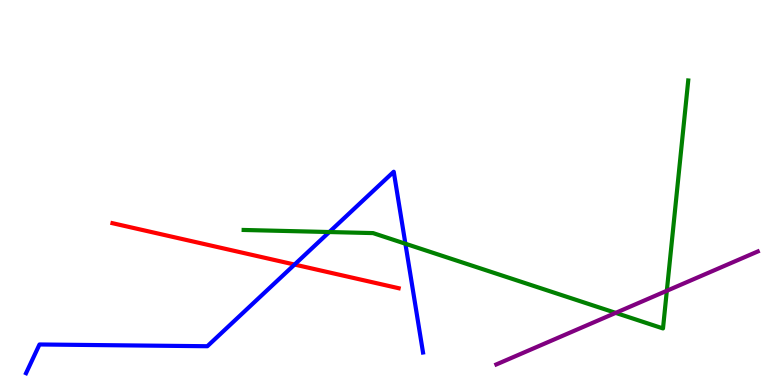[{'lines': ['blue', 'red'], 'intersections': [{'x': 3.8, 'y': 3.13}]}, {'lines': ['green', 'red'], 'intersections': []}, {'lines': ['purple', 'red'], 'intersections': []}, {'lines': ['blue', 'green'], 'intersections': [{'x': 4.25, 'y': 3.97}, {'x': 5.23, 'y': 3.67}]}, {'lines': ['blue', 'purple'], 'intersections': []}, {'lines': ['green', 'purple'], 'intersections': [{'x': 7.94, 'y': 1.87}, {'x': 8.6, 'y': 2.45}]}]